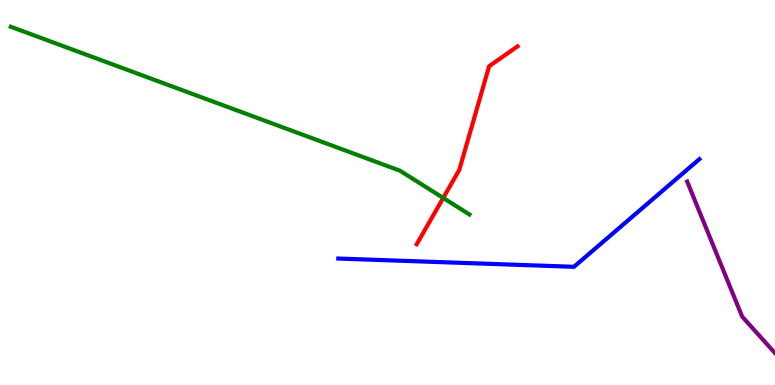[{'lines': ['blue', 'red'], 'intersections': []}, {'lines': ['green', 'red'], 'intersections': [{'x': 5.72, 'y': 4.86}]}, {'lines': ['purple', 'red'], 'intersections': []}, {'lines': ['blue', 'green'], 'intersections': []}, {'lines': ['blue', 'purple'], 'intersections': []}, {'lines': ['green', 'purple'], 'intersections': []}]